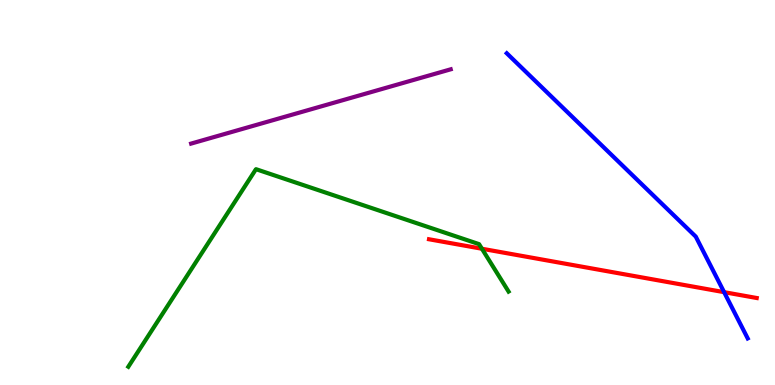[{'lines': ['blue', 'red'], 'intersections': [{'x': 9.34, 'y': 2.41}]}, {'lines': ['green', 'red'], 'intersections': [{'x': 6.22, 'y': 3.54}]}, {'lines': ['purple', 'red'], 'intersections': []}, {'lines': ['blue', 'green'], 'intersections': []}, {'lines': ['blue', 'purple'], 'intersections': []}, {'lines': ['green', 'purple'], 'intersections': []}]